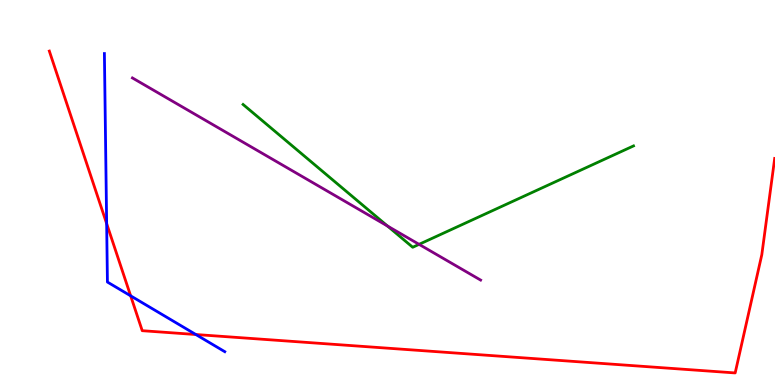[{'lines': ['blue', 'red'], 'intersections': [{'x': 1.38, 'y': 4.19}, {'x': 1.69, 'y': 2.32}, {'x': 2.53, 'y': 1.31}]}, {'lines': ['green', 'red'], 'intersections': []}, {'lines': ['purple', 'red'], 'intersections': []}, {'lines': ['blue', 'green'], 'intersections': []}, {'lines': ['blue', 'purple'], 'intersections': []}, {'lines': ['green', 'purple'], 'intersections': [{'x': 5.0, 'y': 4.13}, {'x': 5.41, 'y': 3.65}]}]